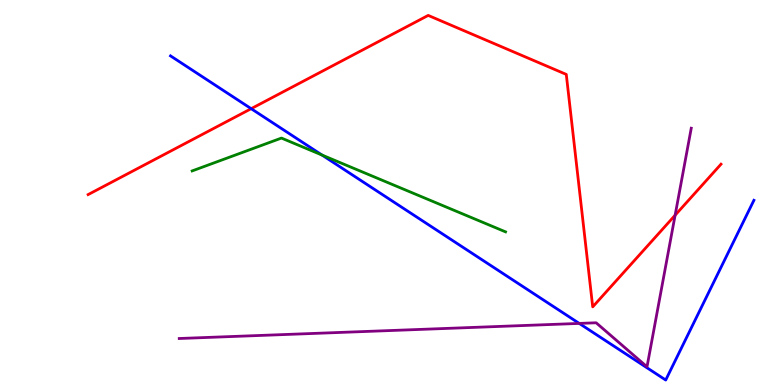[{'lines': ['blue', 'red'], 'intersections': [{'x': 3.24, 'y': 7.18}]}, {'lines': ['green', 'red'], 'intersections': []}, {'lines': ['purple', 'red'], 'intersections': [{'x': 8.71, 'y': 4.41}]}, {'lines': ['blue', 'green'], 'intersections': [{'x': 4.15, 'y': 5.97}]}, {'lines': ['blue', 'purple'], 'intersections': [{'x': 7.47, 'y': 1.6}]}, {'lines': ['green', 'purple'], 'intersections': []}]